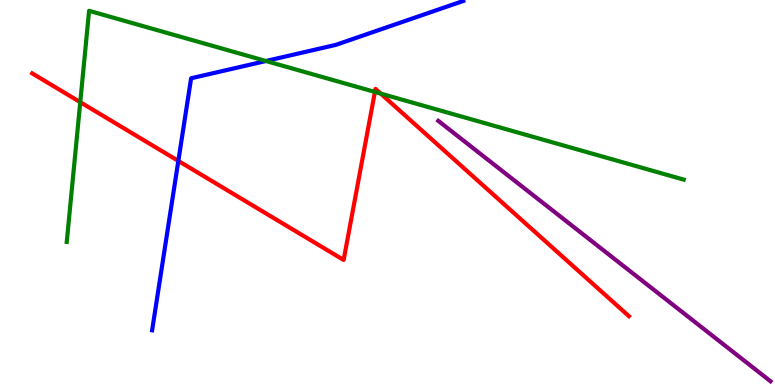[{'lines': ['blue', 'red'], 'intersections': [{'x': 2.3, 'y': 5.82}]}, {'lines': ['green', 'red'], 'intersections': [{'x': 1.04, 'y': 7.35}, {'x': 4.84, 'y': 7.61}, {'x': 4.91, 'y': 7.57}]}, {'lines': ['purple', 'red'], 'intersections': []}, {'lines': ['blue', 'green'], 'intersections': [{'x': 3.43, 'y': 8.42}]}, {'lines': ['blue', 'purple'], 'intersections': []}, {'lines': ['green', 'purple'], 'intersections': []}]